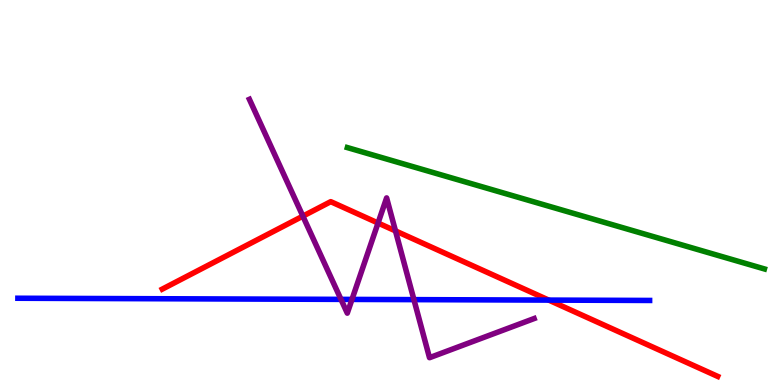[{'lines': ['blue', 'red'], 'intersections': [{'x': 7.08, 'y': 2.21}]}, {'lines': ['green', 'red'], 'intersections': []}, {'lines': ['purple', 'red'], 'intersections': [{'x': 3.91, 'y': 4.39}, {'x': 4.88, 'y': 4.21}, {'x': 5.1, 'y': 4.0}]}, {'lines': ['blue', 'green'], 'intersections': []}, {'lines': ['blue', 'purple'], 'intersections': [{'x': 4.4, 'y': 2.22}, {'x': 4.54, 'y': 2.22}, {'x': 5.34, 'y': 2.22}]}, {'lines': ['green', 'purple'], 'intersections': []}]